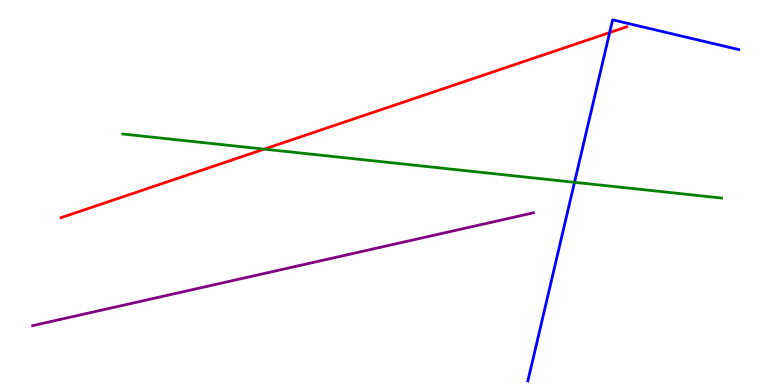[{'lines': ['blue', 'red'], 'intersections': [{'x': 7.87, 'y': 9.15}]}, {'lines': ['green', 'red'], 'intersections': [{'x': 3.41, 'y': 6.13}]}, {'lines': ['purple', 'red'], 'intersections': []}, {'lines': ['blue', 'green'], 'intersections': [{'x': 7.41, 'y': 5.26}]}, {'lines': ['blue', 'purple'], 'intersections': []}, {'lines': ['green', 'purple'], 'intersections': []}]